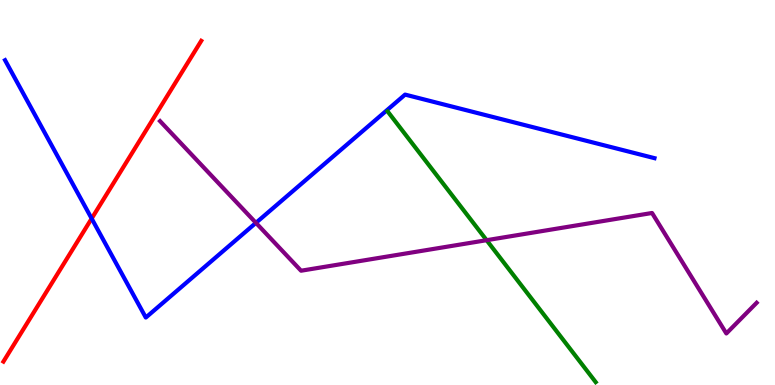[{'lines': ['blue', 'red'], 'intersections': [{'x': 1.18, 'y': 4.32}]}, {'lines': ['green', 'red'], 'intersections': []}, {'lines': ['purple', 'red'], 'intersections': []}, {'lines': ['blue', 'green'], 'intersections': []}, {'lines': ['blue', 'purple'], 'intersections': [{'x': 3.3, 'y': 4.21}]}, {'lines': ['green', 'purple'], 'intersections': [{'x': 6.28, 'y': 3.76}]}]